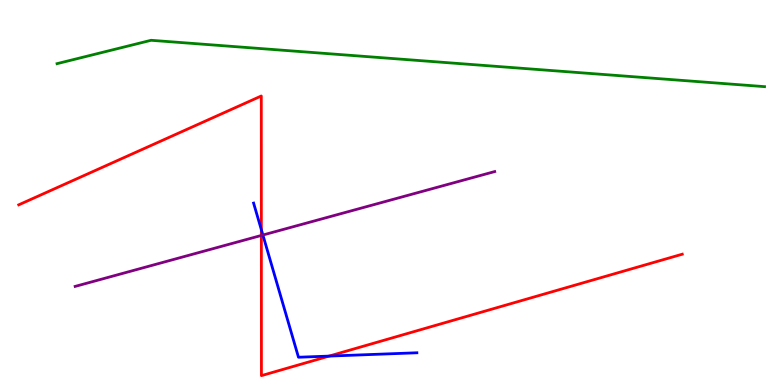[{'lines': ['blue', 'red'], 'intersections': [{'x': 3.37, 'y': 4.03}, {'x': 4.25, 'y': 0.751}]}, {'lines': ['green', 'red'], 'intersections': []}, {'lines': ['purple', 'red'], 'intersections': [{'x': 3.37, 'y': 3.88}]}, {'lines': ['blue', 'green'], 'intersections': []}, {'lines': ['blue', 'purple'], 'intersections': [{'x': 3.39, 'y': 3.9}]}, {'lines': ['green', 'purple'], 'intersections': []}]